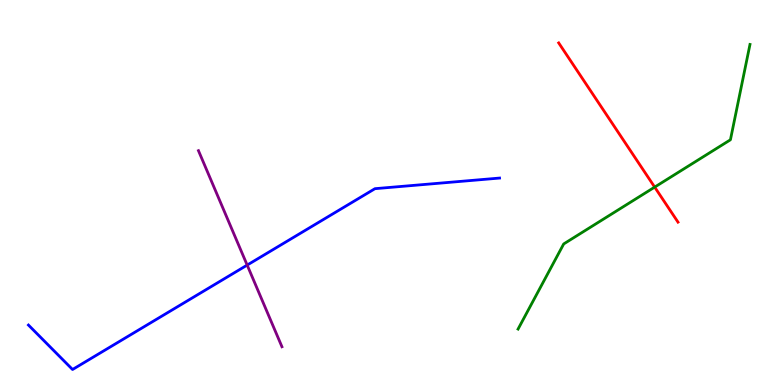[{'lines': ['blue', 'red'], 'intersections': []}, {'lines': ['green', 'red'], 'intersections': [{'x': 8.45, 'y': 5.14}]}, {'lines': ['purple', 'red'], 'intersections': []}, {'lines': ['blue', 'green'], 'intersections': []}, {'lines': ['blue', 'purple'], 'intersections': [{'x': 3.19, 'y': 3.11}]}, {'lines': ['green', 'purple'], 'intersections': []}]